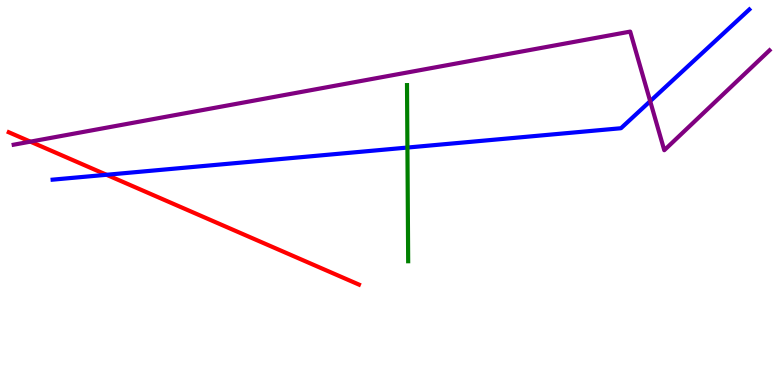[{'lines': ['blue', 'red'], 'intersections': [{'x': 1.37, 'y': 5.46}]}, {'lines': ['green', 'red'], 'intersections': []}, {'lines': ['purple', 'red'], 'intersections': [{'x': 0.392, 'y': 6.32}]}, {'lines': ['blue', 'green'], 'intersections': [{'x': 5.26, 'y': 6.17}]}, {'lines': ['blue', 'purple'], 'intersections': [{'x': 8.39, 'y': 7.37}]}, {'lines': ['green', 'purple'], 'intersections': []}]